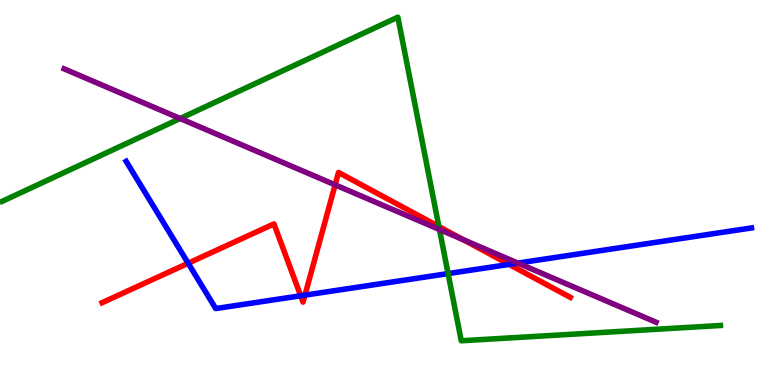[{'lines': ['blue', 'red'], 'intersections': [{'x': 2.43, 'y': 3.16}, {'x': 3.88, 'y': 2.32}, {'x': 3.93, 'y': 2.33}, {'x': 6.57, 'y': 3.13}]}, {'lines': ['green', 'red'], 'intersections': [{'x': 5.66, 'y': 4.12}]}, {'lines': ['purple', 'red'], 'intersections': [{'x': 4.32, 'y': 5.2}, {'x': 5.98, 'y': 3.77}]}, {'lines': ['blue', 'green'], 'intersections': [{'x': 5.78, 'y': 2.89}]}, {'lines': ['blue', 'purple'], 'intersections': [{'x': 6.68, 'y': 3.17}]}, {'lines': ['green', 'purple'], 'intersections': [{'x': 2.32, 'y': 6.92}, {'x': 5.67, 'y': 4.04}]}]